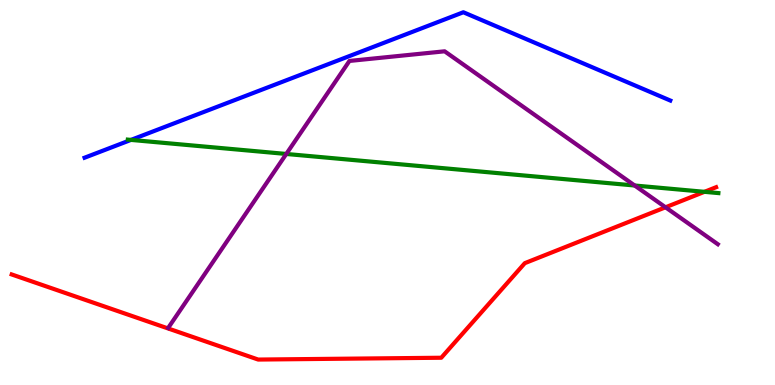[{'lines': ['blue', 'red'], 'intersections': []}, {'lines': ['green', 'red'], 'intersections': [{'x': 9.09, 'y': 5.02}]}, {'lines': ['purple', 'red'], 'intersections': [{'x': 8.59, 'y': 4.62}]}, {'lines': ['blue', 'green'], 'intersections': [{'x': 1.69, 'y': 6.37}]}, {'lines': ['blue', 'purple'], 'intersections': []}, {'lines': ['green', 'purple'], 'intersections': [{'x': 3.69, 'y': 6.0}, {'x': 8.19, 'y': 5.18}]}]